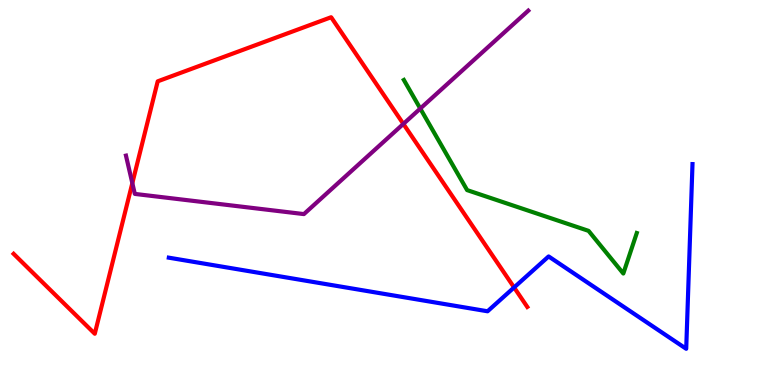[{'lines': ['blue', 'red'], 'intersections': [{'x': 6.63, 'y': 2.53}]}, {'lines': ['green', 'red'], 'intersections': []}, {'lines': ['purple', 'red'], 'intersections': [{'x': 1.71, 'y': 5.24}, {'x': 5.2, 'y': 6.78}]}, {'lines': ['blue', 'green'], 'intersections': []}, {'lines': ['blue', 'purple'], 'intersections': []}, {'lines': ['green', 'purple'], 'intersections': [{'x': 5.42, 'y': 7.18}]}]